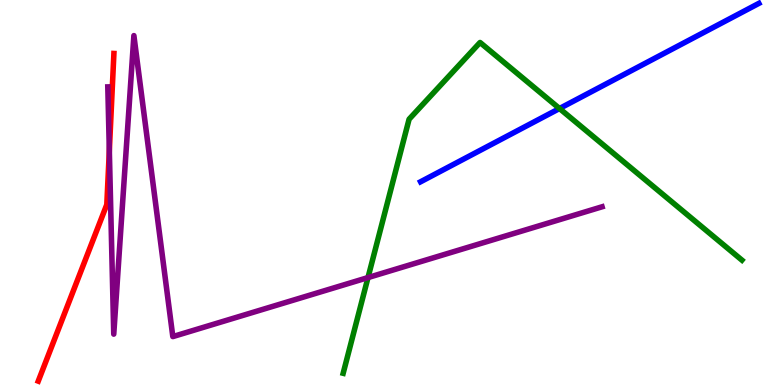[{'lines': ['blue', 'red'], 'intersections': []}, {'lines': ['green', 'red'], 'intersections': []}, {'lines': ['purple', 'red'], 'intersections': [{'x': 1.41, 'y': 6.09}]}, {'lines': ['blue', 'green'], 'intersections': [{'x': 7.22, 'y': 7.18}]}, {'lines': ['blue', 'purple'], 'intersections': []}, {'lines': ['green', 'purple'], 'intersections': [{'x': 4.75, 'y': 2.79}]}]